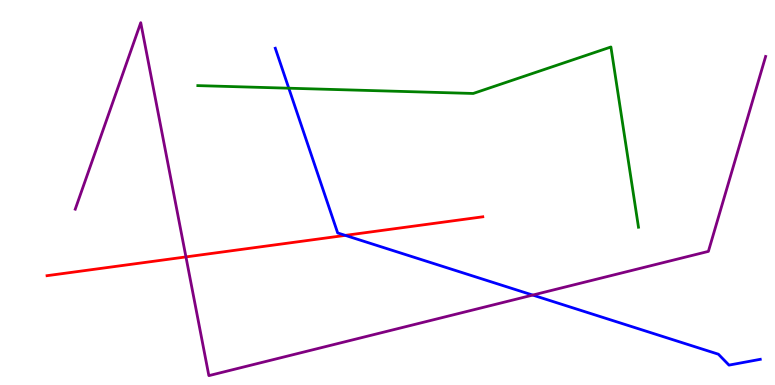[{'lines': ['blue', 'red'], 'intersections': [{'x': 4.46, 'y': 3.89}]}, {'lines': ['green', 'red'], 'intersections': []}, {'lines': ['purple', 'red'], 'intersections': [{'x': 2.4, 'y': 3.33}]}, {'lines': ['blue', 'green'], 'intersections': [{'x': 3.73, 'y': 7.71}]}, {'lines': ['blue', 'purple'], 'intersections': [{'x': 6.87, 'y': 2.34}]}, {'lines': ['green', 'purple'], 'intersections': []}]